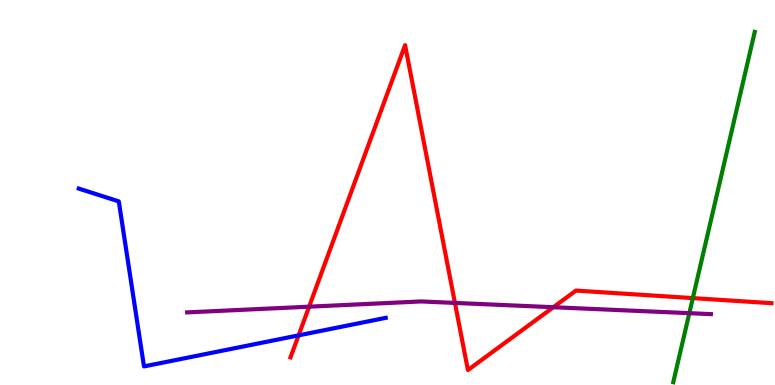[{'lines': ['blue', 'red'], 'intersections': [{'x': 3.85, 'y': 1.29}]}, {'lines': ['green', 'red'], 'intersections': [{'x': 8.94, 'y': 2.26}]}, {'lines': ['purple', 'red'], 'intersections': [{'x': 3.99, 'y': 2.03}, {'x': 5.87, 'y': 2.13}, {'x': 7.14, 'y': 2.02}]}, {'lines': ['blue', 'green'], 'intersections': []}, {'lines': ['blue', 'purple'], 'intersections': []}, {'lines': ['green', 'purple'], 'intersections': [{'x': 8.89, 'y': 1.87}]}]